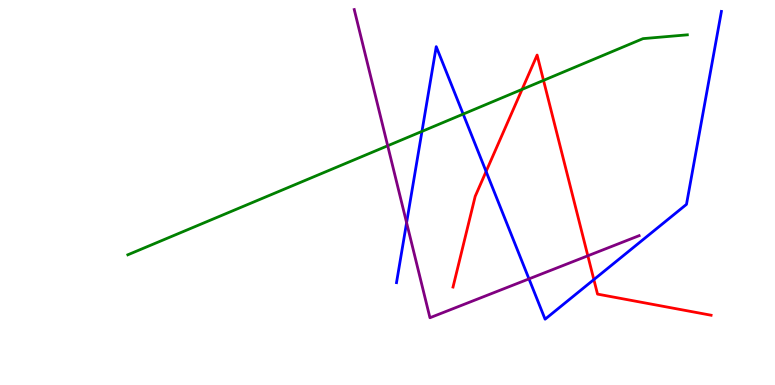[{'lines': ['blue', 'red'], 'intersections': [{'x': 6.27, 'y': 5.55}, {'x': 7.66, 'y': 2.74}]}, {'lines': ['green', 'red'], 'intersections': [{'x': 6.74, 'y': 7.68}, {'x': 7.01, 'y': 7.91}]}, {'lines': ['purple', 'red'], 'intersections': [{'x': 7.59, 'y': 3.36}]}, {'lines': ['blue', 'green'], 'intersections': [{'x': 5.44, 'y': 6.59}, {'x': 5.98, 'y': 7.04}]}, {'lines': ['blue', 'purple'], 'intersections': [{'x': 5.25, 'y': 4.22}, {'x': 6.83, 'y': 2.76}]}, {'lines': ['green', 'purple'], 'intersections': [{'x': 5.0, 'y': 6.21}]}]